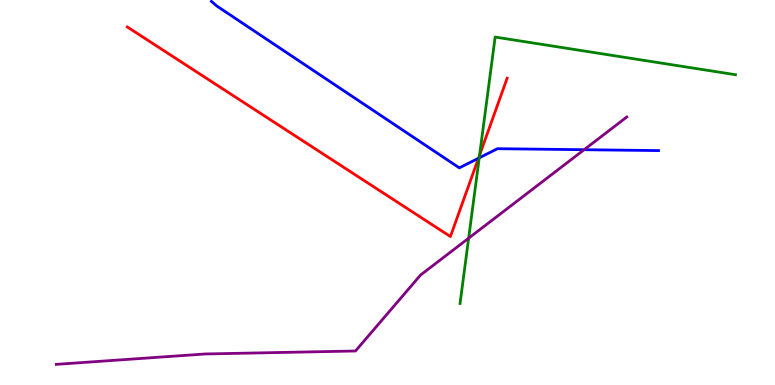[{'lines': ['blue', 'red'], 'intersections': [{'x': 6.17, 'y': 5.89}]}, {'lines': ['green', 'red'], 'intersections': [{'x': 6.19, 'y': 5.97}]}, {'lines': ['purple', 'red'], 'intersections': []}, {'lines': ['blue', 'green'], 'intersections': [{'x': 6.18, 'y': 5.9}]}, {'lines': ['blue', 'purple'], 'intersections': [{'x': 7.54, 'y': 6.11}]}, {'lines': ['green', 'purple'], 'intersections': [{'x': 6.05, 'y': 3.81}]}]